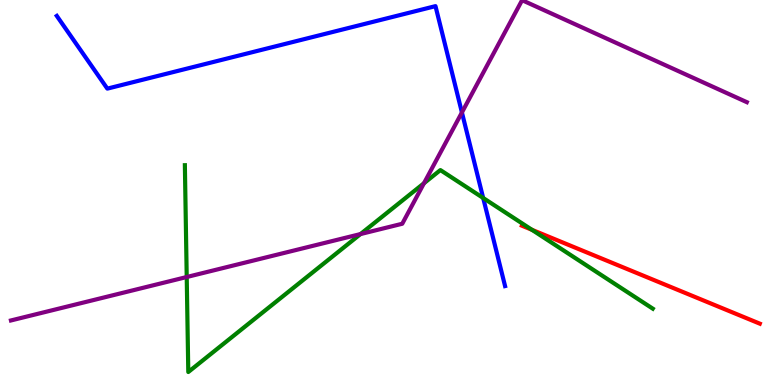[{'lines': ['blue', 'red'], 'intersections': []}, {'lines': ['green', 'red'], 'intersections': [{'x': 6.86, 'y': 4.03}]}, {'lines': ['purple', 'red'], 'intersections': []}, {'lines': ['blue', 'green'], 'intersections': [{'x': 6.23, 'y': 4.86}]}, {'lines': ['blue', 'purple'], 'intersections': [{'x': 5.96, 'y': 7.08}]}, {'lines': ['green', 'purple'], 'intersections': [{'x': 2.41, 'y': 2.8}, {'x': 4.65, 'y': 3.92}, {'x': 5.47, 'y': 5.24}]}]